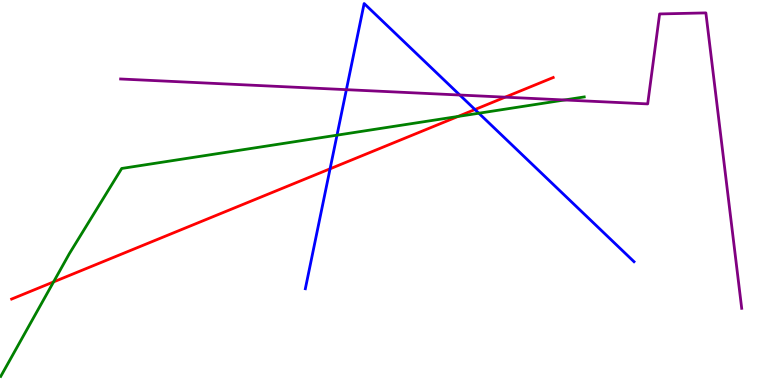[{'lines': ['blue', 'red'], 'intersections': [{'x': 4.26, 'y': 5.62}, {'x': 6.13, 'y': 7.16}]}, {'lines': ['green', 'red'], 'intersections': [{'x': 0.691, 'y': 2.68}, {'x': 5.91, 'y': 6.98}]}, {'lines': ['purple', 'red'], 'intersections': [{'x': 6.52, 'y': 7.48}]}, {'lines': ['blue', 'green'], 'intersections': [{'x': 4.35, 'y': 6.49}, {'x': 6.18, 'y': 7.06}]}, {'lines': ['blue', 'purple'], 'intersections': [{'x': 4.47, 'y': 7.67}, {'x': 5.93, 'y': 7.53}]}, {'lines': ['green', 'purple'], 'intersections': [{'x': 7.28, 'y': 7.4}]}]